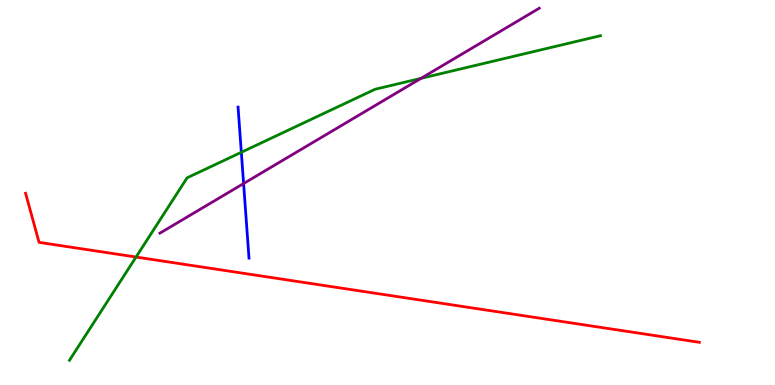[{'lines': ['blue', 'red'], 'intersections': []}, {'lines': ['green', 'red'], 'intersections': [{'x': 1.76, 'y': 3.32}]}, {'lines': ['purple', 'red'], 'intersections': []}, {'lines': ['blue', 'green'], 'intersections': [{'x': 3.11, 'y': 6.04}]}, {'lines': ['blue', 'purple'], 'intersections': [{'x': 3.14, 'y': 5.23}]}, {'lines': ['green', 'purple'], 'intersections': [{'x': 5.43, 'y': 7.97}]}]